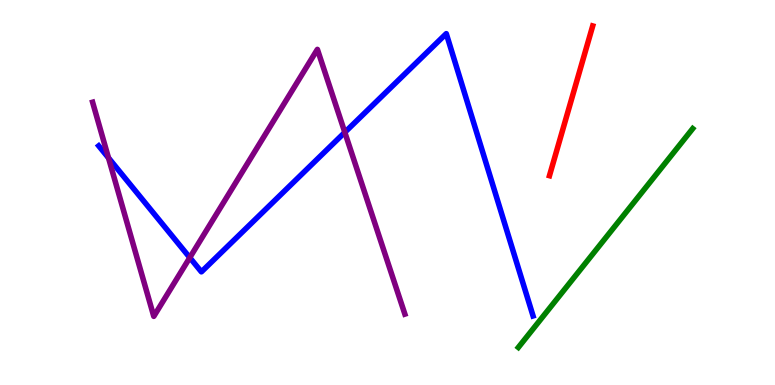[{'lines': ['blue', 'red'], 'intersections': []}, {'lines': ['green', 'red'], 'intersections': []}, {'lines': ['purple', 'red'], 'intersections': []}, {'lines': ['blue', 'green'], 'intersections': []}, {'lines': ['blue', 'purple'], 'intersections': [{'x': 1.4, 'y': 5.9}, {'x': 2.45, 'y': 3.31}, {'x': 4.45, 'y': 6.56}]}, {'lines': ['green', 'purple'], 'intersections': []}]